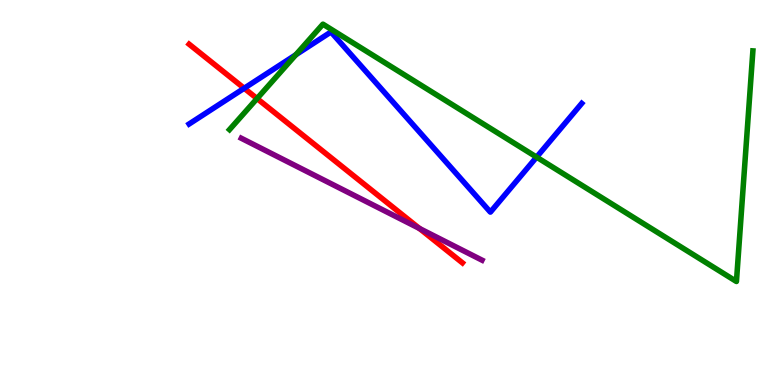[{'lines': ['blue', 'red'], 'intersections': [{'x': 3.15, 'y': 7.71}]}, {'lines': ['green', 'red'], 'intersections': [{'x': 3.32, 'y': 7.44}]}, {'lines': ['purple', 'red'], 'intersections': [{'x': 5.41, 'y': 4.07}]}, {'lines': ['blue', 'green'], 'intersections': [{'x': 3.82, 'y': 8.58}, {'x': 6.92, 'y': 5.92}]}, {'lines': ['blue', 'purple'], 'intersections': []}, {'lines': ['green', 'purple'], 'intersections': []}]